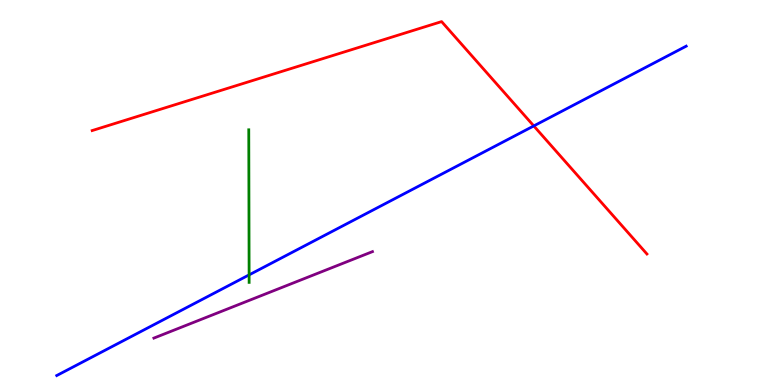[{'lines': ['blue', 'red'], 'intersections': [{'x': 6.89, 'y': 6.73}]}, {'lines': ['green', 'red'], 'intersections': []}, {'lines': ['purple', 'red'], 'intersections': []}, {'lines': ['blue', 'green'], 'intersections': [{'x': 3.21, 'y': 2.86}]}, {'lines': ['blue', 'purple'], 'intersections': []}, {'lines': ['green', 'purple'], 'intersections': []}]